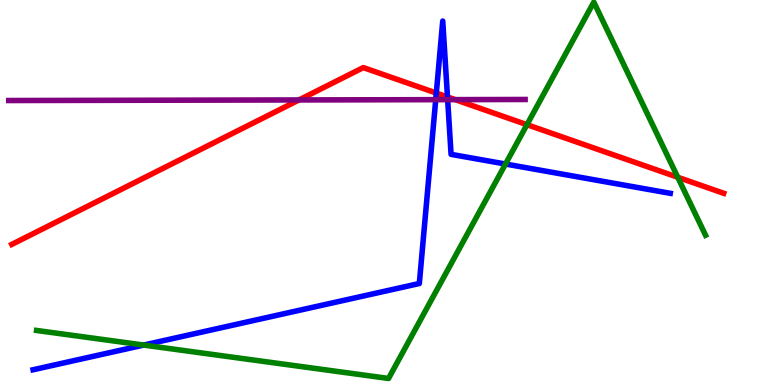[{'lines': ['blue', 'red'], 'intersections': [{'x': 5.63, 'y': 7.58}, {'x': 5.77, 'y': 7.48}]}, {'lines': ['green', 'red'], 'intersections': [{'x': 6.8, 'y': 6.76}, {'x': 8.75, 'y': 5.4}]}, {'lines': ['purple', 'red'], 'intersections': [{'x': 3.86, 'y': 7.4}, {'x': 5.87, 'y': 7.41}]}, {'lines': ['blue', 'green'], 'intersections': [{'x': 1.85, 'y': 1.04}, {'x': 6.52, 'y': 5.74}]}, {'lines': ['blue', 'purple'], 'intersections': [{'x': 5.62, 'y': 7.41}, {'x': 5.78, 'y': 7.41}]}, {'lines': ['green', 'purple'], 'intersections': []}]